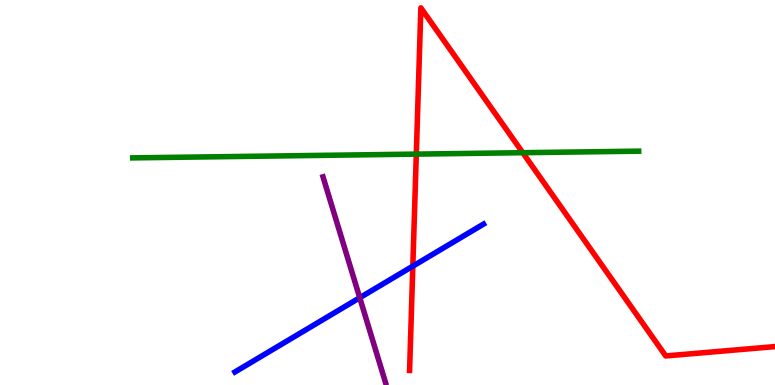[{'lines': ['blue', 'red'], 'intersections': [{'x': 5.33, 'y': 3.09}]}, {'lines': ['green', 'red'], 'intersections': [{'x': 5.37, 'y': 6.0}, {'x': 6.75, 'y': 6.03}]}, {'lines': ['purple', 'red'], 'intersections': []}, {'lines': ['blue', 'green'], 'intersections': []}, {'lines': ['blue', 'purple'], 'intersections': [{'x': 4.64, 'y': 2.27}]}, {'lines': ['green', 'purple'], 'intersections': []}]